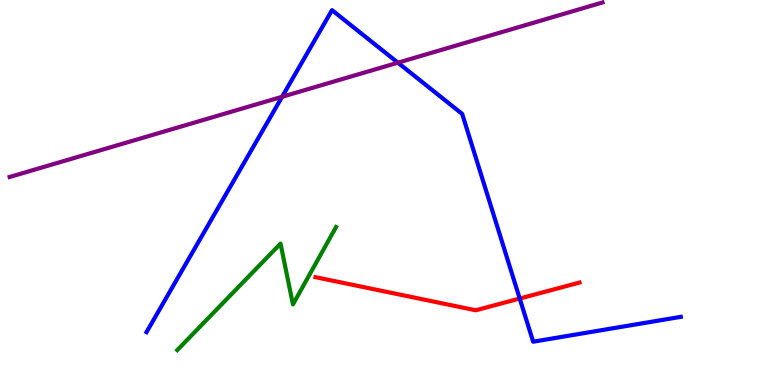[{'lines': ['blue', 'red'], 'intersections': [{'x': 6.71, 'y': 2.25}]}, {'lines': ['green', 'red'], 'intersections': []}, {'lines': ['purple', 'red'], 'intersections': []}, {'lines': ['blue', 'green'], 'intersections': []}, {'lines': ['blue', 'purple'], 'intersections': [{'x': 3.64, 'y': 7.49}, {'x': 5.13, 'y': 8.37}]}, {'lines': ['green', 'purple'], 'intersections': []}]